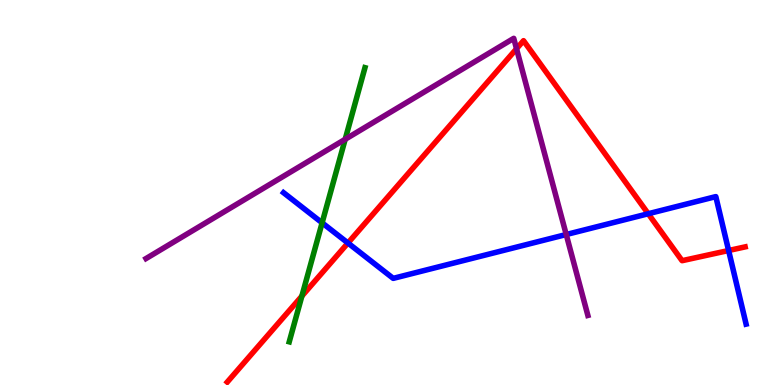[{'lines': ['blue', 'red'], 'intersections': [{'x': 4.49, 'y': 3.69}, {'x': 8.36, 'y': 4.45}, {'x': 9.4, 'y': 3.49}]}, {'lines': ['green', 'red'], 'intersections': [{'x': 3.9, 'y': 2.31}]}, {'lines': ['purple', 'red'], 'intersections': [{'x': 6.66, 'y': 8.73}]}, {'lines': ['blue', 'green'], 'intersections': [{'x': 4.16, 'y': 4.21}]}, {'lines': ['blue', 'purple'], 'intersections': [{'x': 7.31, 'y': 3.91}]}, {'lines': ['green', 'purple'], 'intersections': [{'x': 4.45, 'y': 6.38}]}]